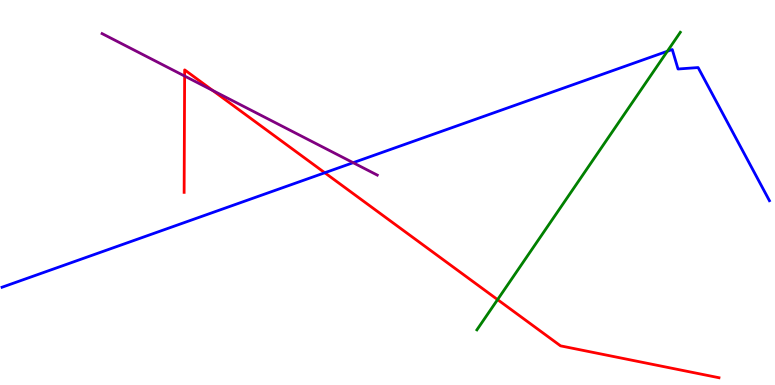[{'lines': ['blue', 'red'], 'intersections': [{'x': 4.19, 'y': 5.51}]}, {'lines': ['green', 'red'], 'intersections': [{'x': 6.42, 'y': 2.22}]}, {'lines': ['purple', 'red'], 'intersections': [{'x': 2.38, 'y': 8.02}, {'x': 2.75, 'y': 7.65}]}, {'lines': ['blue', 'green'], 'intersections': [{'x': 8.61, 'y': 8.67}]}, {'lines': ['blue', 'purple'], 'intersections': [{'x': 4.56, 'y': 5.77}]}, {'lines': ['green', 'purple'], 'intersections': []}]